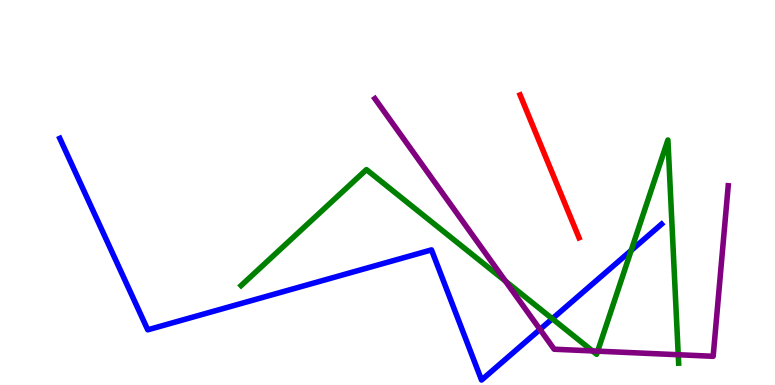[{'lines': ['blue', 'red'], 'intersections': []}, {'lines': ['green', 'red'], 'intersections': []}, {'lines': ['purple', 'red'], 'intersections': []}, {'lines': ['blue', 'green'], 'intersections': [{'x': 7.13, 'y': 1.72}, {'x': 8.14, 'y': 3.49}]}, {'lines': ['blue', 'purple'], 'intersections': [{'x': 6.97, 'y': 1.44}]}, {'lines': ['green', 'purple'], 'intersections': [{'x': 6.52, 'y': 2.7}, {'x': 7.64, 'y': 0.885}, {'x': 7.71, 'y': 0.879}, {'x': 8.75, 'y': 0.786}]}]